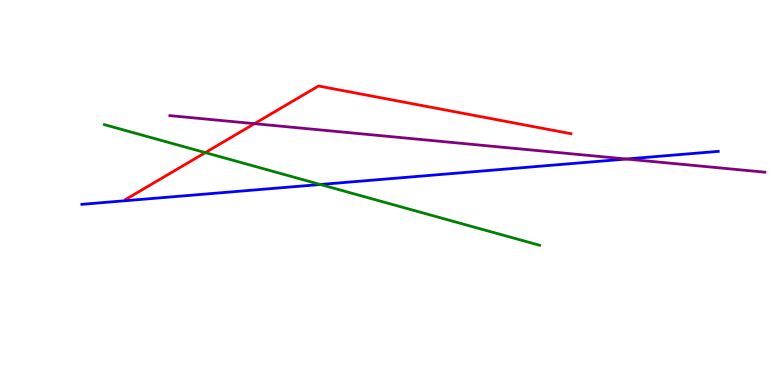[{'lines': ['blue', 'red'], 'intersections': []}, {'lines': ['green', 'red'], 'intersections': [{'x': 2.65, 'y': 6.04}]}, {'lines': ['purple', 'red'], 'intersections': [{'x': 3.28, 'y': 6.79}]}, {'lines': ['blue', 'green'], 'intersections': [{'x': 4.13, 'y': 5.21}]}, {'lines': ['blue', 'purple'], 'intersections': [{'x': 8.08, 'y': 5.87}]}, {'lines': ['green', 'purple'], 'intersections': []}]